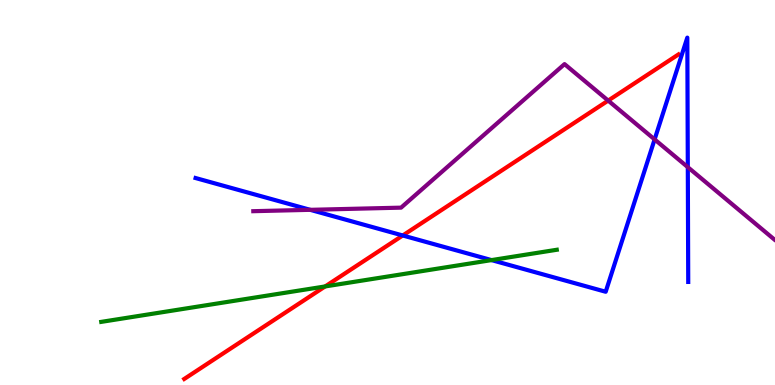[{'lines': ['blue', 'red'], 'intersections': [{'x': 5.2, 'y': 3.88}]}, {'lines': ['green', 'red'], 'intersections': [{'x': 4.2, 'y': 2.56}]}, {'lines': ['purple', 'red'], 'intersections': [{'x': 7.85, 'y': 7.39}]}, {'lines': ['blue', 'green'], 'intersections': [{'x': 6.34, 'y': 3.24}]}, {'lines': ['blue', 'purple'], 'intersections': [{'x': 4.0, 'y': 4.55}, {'x': 8.45, 'y': 6.38}, {'x': 8.87, 'y': 5.66}]}, {'lines': ['green', 'purple'], 'intersections': []}]